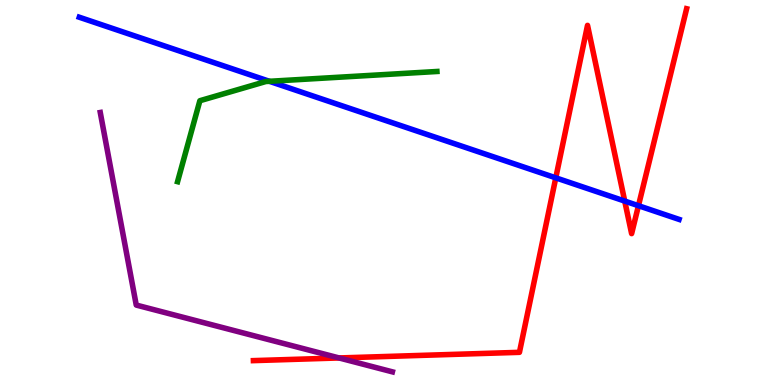[{'lines': ['blue', 'red'], 'intersections': [{'x': 7.17, 'y': 5.38}, {'x': 8.06, 'y': 4.78}, {'x': 8.24, 'y': 4.66}]}, {'lines': ['green', 'red'], 'intersections': []}, {'lines': ['purple', 'red'], 'intersections': [{'x': 4.38, 'y': 0.703}]}, {'lines': ['blue', 'green'], 'intersections': [{'x': 3.48, 'y': 7.89}]}, {'lines': ['blue', 'purple'], 'intersections': []}, {'lines': ['green', 'purple'], 'intersections': []}]